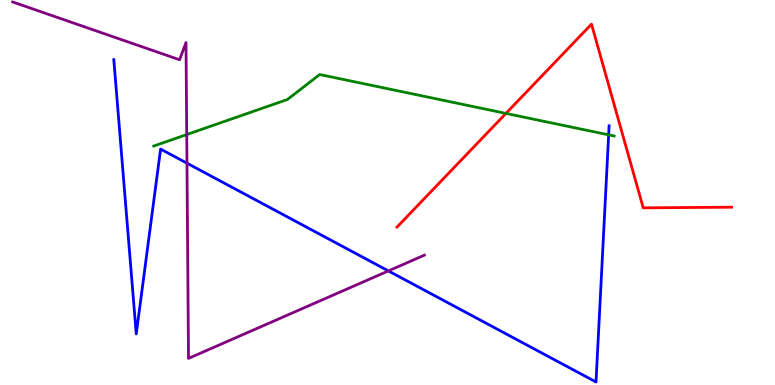[{'lines': ['blue', 'red'], 'intersections': []}, {'lines': ['green', 'red'], 'intersections': [{'x': 6.53, 'y': 7.05}]}, {'lines': ['purple', 'red'], 'intersections': []}, {'lines': ['blue', 'green'], 'intersections': [{'x': 7.85, 'y': 6.5}]}, {'lines': ['blue', 'purple'], 'intersections': [{'x': 2.41, 'y': 5.76}, {'x': 5.01, 'y': 2.96}]}, {'lines': ['green', 'purple'], 'intersections': [{'x': 2.41, 'y': 6.5}]}]